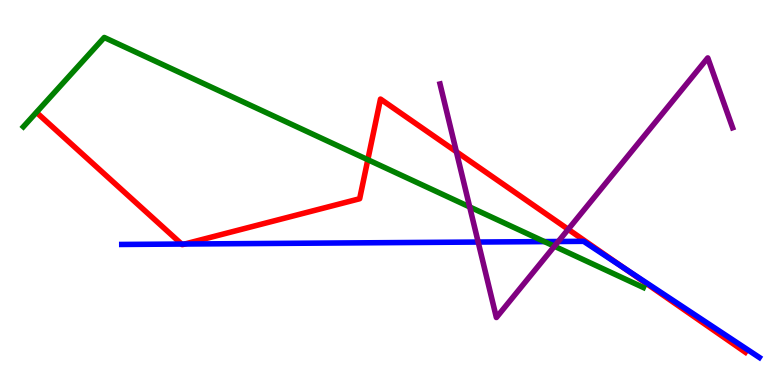[{'lines': ['blue', 'red'], 'intersections': [{'x': 2.34, 'y': 3.66}, {'x': 2.38, 'y': 3.66}, {'x': 8.05, 'y': 3.03}]}, {'lines': ['green', 'red'], 'intersections': [{'x': 4.75, 'y': 5.85}]}, {'lines': ['purple', 'red'], 'intersections': [{'x': 5.89, 'y': 6.06}, {'x': 7.33, 'y': 4.04}]}, {'lines': ['blue', 'green'], 'intersections': [{'x': 7.02, 'y': 3.72}]}, {'lines': ['blue', 'purple'], 'intersections': [{'x': 6.17, 'y': 3.71}, {'x': 7.2, 'y': 3.73}]}, {'lines': ['green', 'purple'], 'intersections': [{'x': 6.06, 'y': 4.62}, {'x': 7.15, 'y': 3.6}]}]